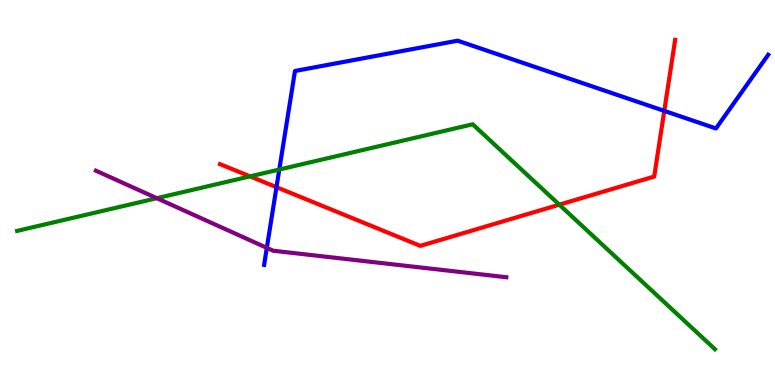[{'lines': ['blue', 'red'], 'intersections': [{'x': 3.57, 'y': 5.14}, {'x': 8.57, 'y': 7.12}]}, {'lines': ['green', 'red'], 'intersections': [{'x': 3.23, 'y': 5.42}, {'x': 7.22, 'y': 4.68}]}, {'lines': ['purple', 'red'], 'intersections': []}, {'lines': ['blue', 'green'], 'intersections': [{'x': 3.6, 'y': 5.6}]}, {'lines': ['blue', 'purple'], 'intersections': [{'x': 3.44, 'y': 3.56}]}, {'lines': ['green', 'purple'], 'intersections': [{'x': 2.02, 'y': 4.85}]}]